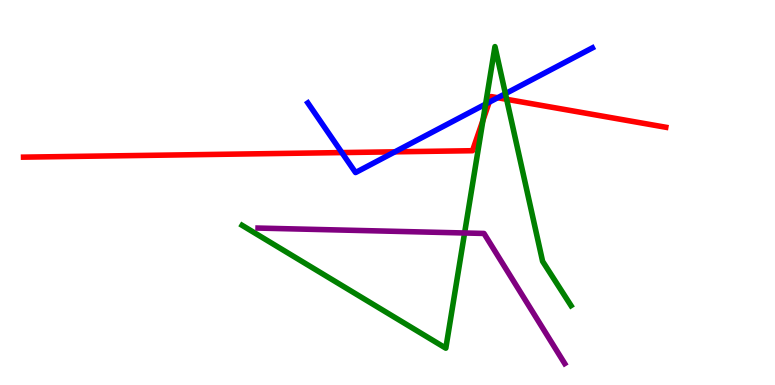[{'lines': ['blue', 'red'], 'intersections': [{'x': 4.41, 'y': 6.04}, {'x': 5.1, 'y': 6.06}, {'x': 6.31, 'y': 7.34}, {'x': 6.42, 'y': 7.46}]}, {'lines': ['green', 'red'], 'intersections': [{'x': 6.23, 'y': 6.88}, {'x': 6.54, 'y': 7.42}]}, {'lines': ['purple', 'red'], 'intersections': []}, {'lines': ['blue', 'green'], 'intersections': [{'x': 6.27, 'y': 7.3}, {'x': 6.52, 'y': 7.57}]}, {'lines': ['blue', 'purple'], 'intersections': []}, {'lines': ['green', 'purple'], 'intersections': [{'x': 5.99, 'y': 3.95}]}]